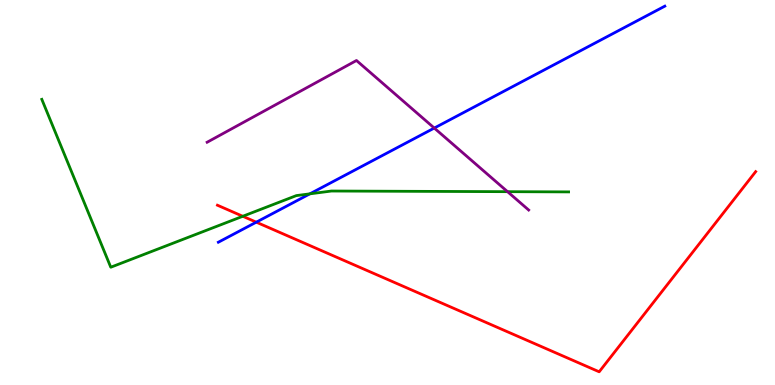[{'lines': ['blue', 'red'], 'intersections': [{'x': 3.31, 'y': 4.23}]}, {'lines': ['green', 'red'], 'intersections': [{'x': 3.13, 'y': 4.38}]}, {'lines': ['purple', 'red'], 'intersections': []}, {'lines': ['blue', 'green'], 'intersections': [{'x': 4.0, 'y': 4.97}]}, {'lines': ['blue', 'purple'], 'intersections': [{'x': 5.6, 'y': 6.67}]}, {'lines': ['green', 'purple'], 'intersections': [{'x': 6.55, 'y': 5.02}]}]